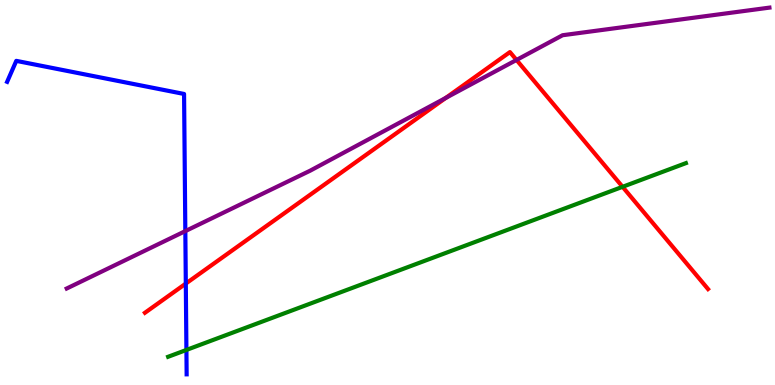[{'lines': ['blue', 'red'], 'intersections': [{'x': 2.4, 'y': 2.63}]}, {'lines': ['green', 'red'], 'intersections': [{'x': 8.03, 'y': 5.15}]}, {'lines': ['purple', 'red'], 'intersections': [{'x': 5.75, 'y': 7.46}, {'x': 6.66, 'y': 8.44}]}, {'lines': ['blue', 'green'], 'intersections': [{'x': 2.41, 'y': 0.911}]}, {'lines': ['blue', 'purple'], 'intersections': [{'x': 2.39, 'y': 4.0}]}, {'lines': ['green', 'purple'], 'intersections': []}]